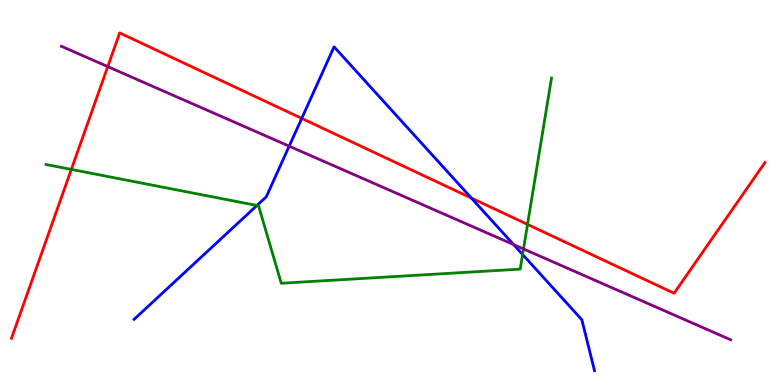[{'lines': ['blue', 'red'], 'intersections': [{'x': 3.89, 'y': 6.92}, {'x': 6.08, 'y': 4.86}]}, {'lines': ['green', 'red'], 'intersections': [{'x': 0.92, 'y': 5.6}, {'x': 6.81, 'y': 4.17}]}, {'lines': ['purple', 'red'], 'intersections': [{'x': 1.39, 'y': 8.27}]}, {'lines': ['blue', 'green'], 'intersections': [{'x': 3.32, 'y': 4.66}, {'x': 6.74, 'y': 3.39}]}, {'lines': ['blue', 'purple'], 'intersections': [{'x': 3.73, 'y': 6.2}, {'x': 6.63, 'y': 3.65}]}, {'lines': ['green', 'purple'], 'intersections': [{'x': 6.76, 'y': 3.53}]}]